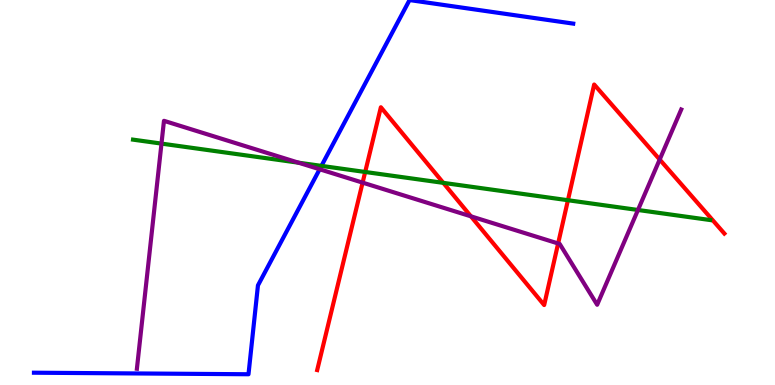[{'lines': ['blue', 'red'], 'intersections': []}, {'lines': ['green', 'red'], 'intersections': [{'x': 4.71, 'y': 5.53}, {'x': 5.72, 'y': 5.25}, {'x': 7.33, 'y': 4.8}]}, {'lines': ['purple', 'red'], 'intersections': [{'x': 4.68, 'y': 5.26}, {'x': 6.08, 'y': 4.38}, {'x': 7.2, 'y': 3.68}, {'x': 8.51, 'y': 5.86}]}, {'lines': ['blue', 'green'], 'intersections': [{'x': 4.15, 'y': 5.69}]}, {'lines': ['blue', 'purple'], 'intersections': [{'x': 4.12, 'y': 5.6}]}, {'lines': ['green', 'purple'], 'intersections': [{'x': 2.08, 'y': 6.27}, {'x': 3.85, 'y': 5.77}, {'x': 8.23, 'y': 4.55}]}]